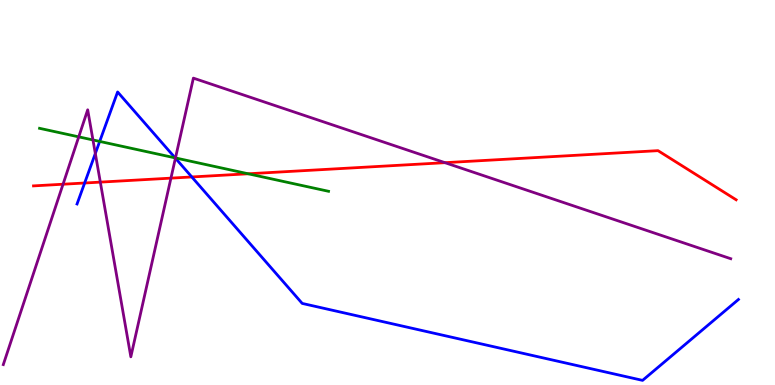[{'lines': ['blue', 'red'], 'intersections': [{'x': 1.09, 'y': 5.25}, {'x': 2.47, 'y': 5.4}]}, {'lines': ['green', 'red'], 'intersections': [{'x': 3.2, 'y': 5.49}]}, {'lines': ['purple', 'red'], 'intersections': [{'x': 0.813, 'y': 5.21}, {'x': 1.29, 'y': 5.27}, {'x': 2.21, 'y': 5.37}, {'x': 5.74, 'y': 5.77}]}, {'lines': ['blue', 'green'], 'intersections': [{'x': 1.29, 'y': 6.33}, {'x': 2.26, 'y': 5.9}]}, {'lines': ['blue', 'purple'], 'intersections': [{'x': 1.23, 'y': 6.01}, {'x': 2.26, 'y': 5.89}]}, {'lines': ['green', 'purple'], 'intersections': [{'x': 1.02, 'y': 6.45}, {'x': 1.2, 'y': 6.36}, {'x': 2.26, 'y': 5.9}]}]